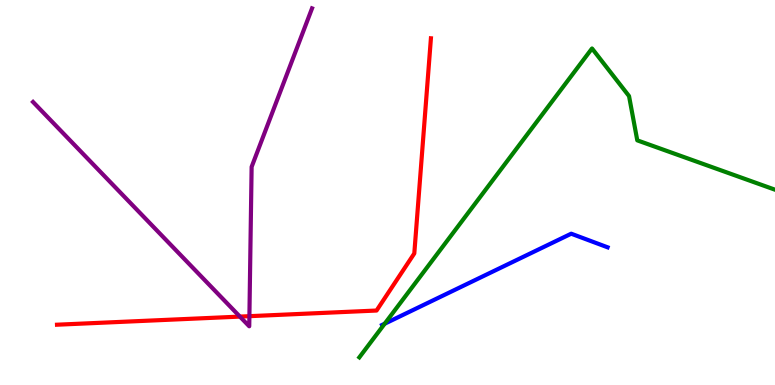[{'lines': ['blue', 'red'], 'intersections': []}, {'lines': ['green', 'red'], 'intersections': []}, {'lines': ['purple', 'red'], 'intersections': [{'x': 3.1, 'y': 1.78}, {'x': 3.22, 'y': 1.79}]}, {'lines': ['blue', 'green'], 'intersections': [{'x': 4.96, 'y': 1.59}]}, {'lines': ['blue', 'purple'], 'intersections': []}, {'lines': ['green', 'purple'], 'intersections': []}]